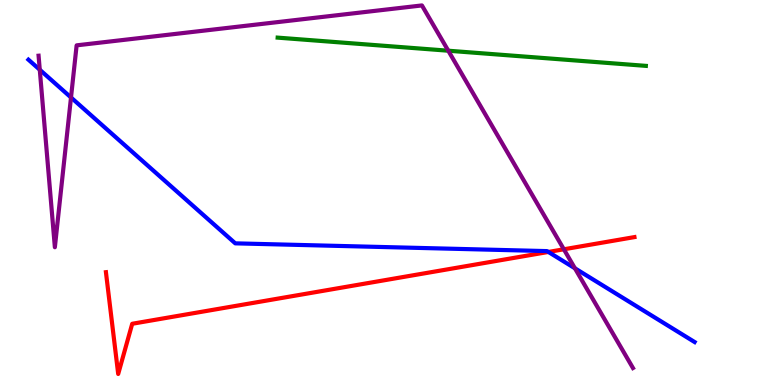[{'lines': ['blue', 'red'], 'intersections': [{'x': 7.08, 'y': 3.46}]}, {'lines': ['green', 'red'], 'intersections': []}, {'lines': ['purple', 'red'], 'intersections': [{'x': 7.28, 'y': 3.53}]}, {'lines': ['blue', 'green'], 'intersections': []}, {'lines': ['blue', 'purple'], 'intersections': [{'x': 0.513, 'y': 8.19}, {'x': 0.916, 'y': 7.47}, {'x': 7.42, 'y': 3.03}]}, {'lines': ['green', 'purple'], 'intersections': [{'x': 5.78, 'y': 8.68}]}]